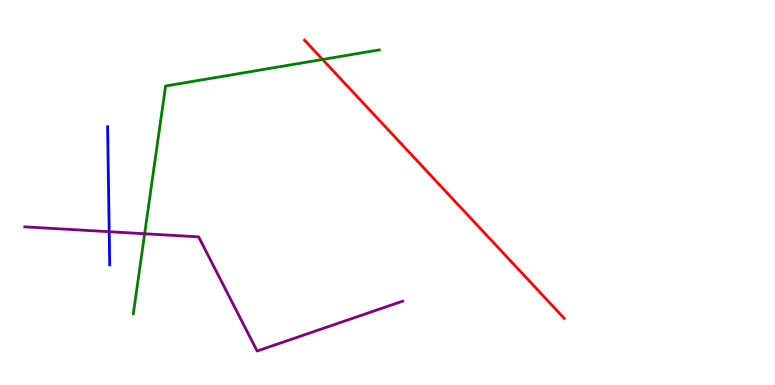[{'lines': ['blue', 'red'], 'intersections': []}, {'lines': ['green', 'red'], 'intersections': [{'x': 4.16, 'y': 8.46}]}, {'lines': ['purple', 'red'], 'intersections': []}, {'lines': ['blue', 'green'], 'intersections': []}, {'lines': ['blue', 'purple'], 'intersections': [{'x': 1.41, 'y': 3.98}]}, {'lines': ['green', 'purple'], 'intersections': [{'x': 1.87, 'y': 3.93}]}]